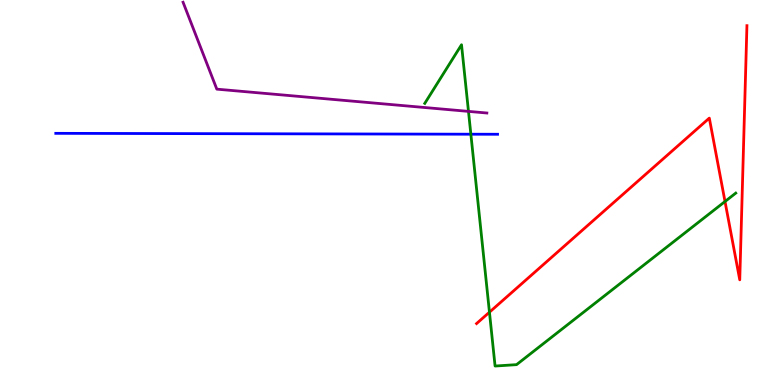[{'lines': ['blue', 'red'], 'intersections': []}, {'lines': ['green', 'red'], 'intersections': [{'x': 6.32, 'y': 1.89}, {'x': 9.36, 'y': 4.77}]}, {'lines': ['purple', 'red'], 'intersections': []}, {'lines': ['blue', 'green'], 'intersections': [{'x': 6.08, 'y': 6.51}]}, {'lines': ['blue', 'purple'], 'intersections': []}, {'lines': ['green', 'purple'], 'intersections': [{'x': 6.04, 'y': 7.11}]}]